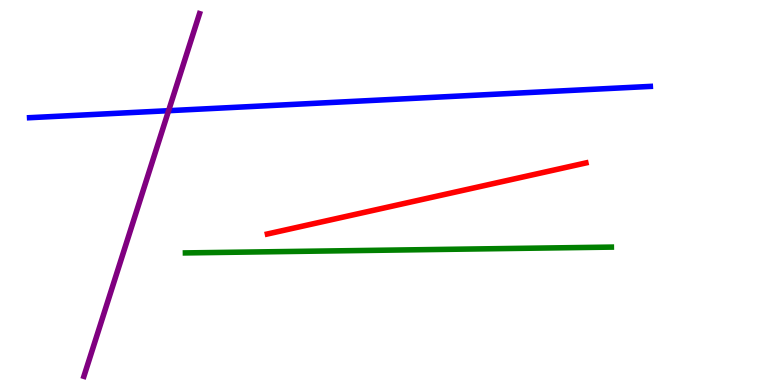[{'lines': ['blue', 'red'], 'intersections': []}, {'lines': ['green', 'red'], 'intersections': []}, {'lines': ['purple', 'red'], 'intersections': []}, {'lines': ['blue', 'green'], 'intersections': []}, {'lines': ['blue', 'purple'], 'intersections': [{'x': 2.18, 'y': 7.12}]}, {'lines': ['green', 'purple'], 'intersections': []}]